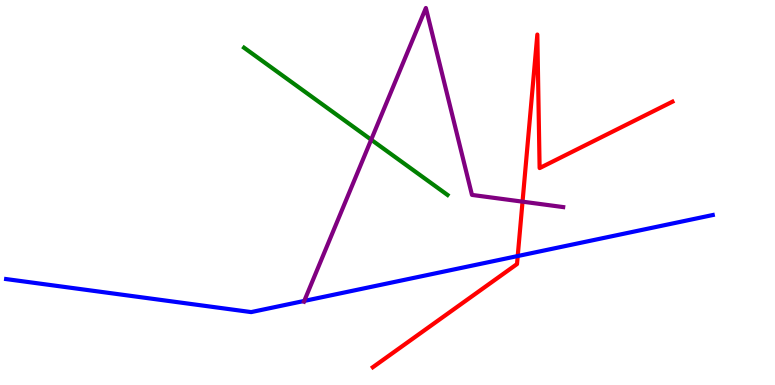[{'lines': ['blue', 'red'], 'intersections': [{'x': 6.68, 'y': 3.35}]}, {'lines': ['green', 'red'], 'intersections': []}, {'lines': ['purple', 'red'], 'intersections': [{'x': 6.74, 'y': 4.76}]}, {'lines': ['blue', 'green'], 'intersections': []}, {'lines': ['blue', 'purple'], 'intersections': [{'x': 3.93, 'y': 2.18}]}, {'lines': ['green', 'purple'], 'intersections': [{'x': 4.79, 'y': 6.37}]}]